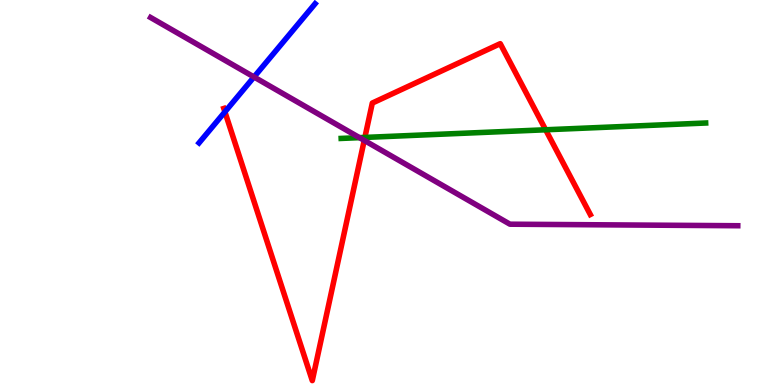[{'lines': ['blue', 'red'], 'intersections': [{'x': 2.9, 'y': 7.09}]}, {'lines': ['green', 'red'], 'intersections': [{'x': 4.71, 'y': 6.43}, {'x': 7.04, 'y': 6.63}]}, {'lines': ['purple', 'red'], 'intersections': [{'x': 4.7, 'y': 6.35}]}, {'lines': ['blue', 'green'], 'intersections': []}, {'lines': ['blue', 'purple'], 'intersections': [{'x': 3.28, 'y': 8.0}]}, {'lines': ['green', 'purple'], 'intersections': [{'x': 4.64, 'y': 6.42}]}]